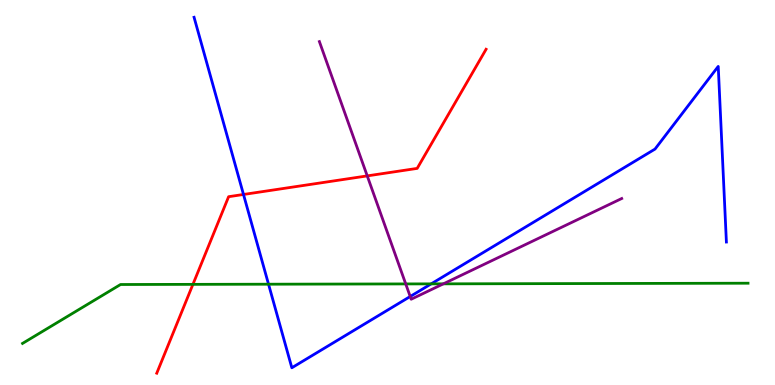[{'lines': ['blue', 'red'], 'intersections': [{'x': 3.14, 'y': 4.95}]}, {'lines': ['green', 'red'], 'intersections': [{'x': 2.49, 'y': 2.61}]}, {'lines': ['purple', 'red'], 'intersections': [{'x': 4.74, 'y': 5.43}]}, {'lines': ['blue', 'green'], 'intersections': [{'x': 3.46, 'y': 2.62}, {'x': 5.56, 'y': 2.63}]}, {'lines': ['blue', 'purple'], 'intersections': [{'x': 5.29, 'y': 2.3}]}, {'lines': ['green', 'purple'], 'intersections': [{'x': 5.24, 'y': 2.63}, {'x': 5.72, 'y': 2.63}]}]